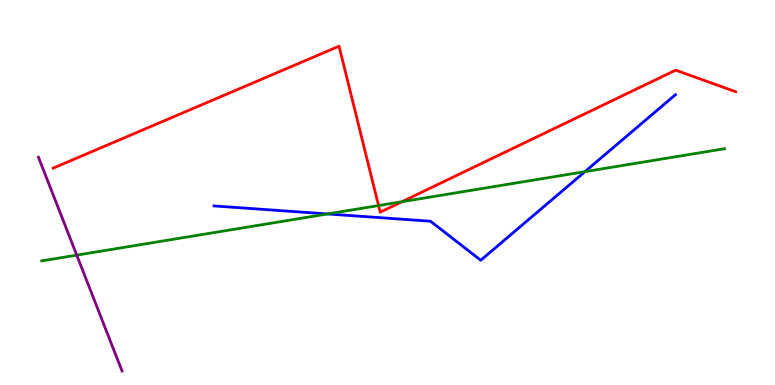[{'lines': ['blue', 'red'], 'intersections': []}, {'lines': ['green', 'red'], 'intersections': [{'x': 4.88, 'y': 4.66}, {'x': 5.19, 'y': 4.76}]}, {'lines': ['purple', 'red'], 'intersections': []}, {'lines': ['blue', 'green'], 'intersections': [{'x': 4.23, 'y': 4.44}, {'x': 7.55, 'y': 5.54}]}, {'lines': ['blue', 'purple'], 'intersections': []}, {'lines': ['green', 'purple'], 'intersections': [{'x': 0.99, 'y': 3.37}]}]